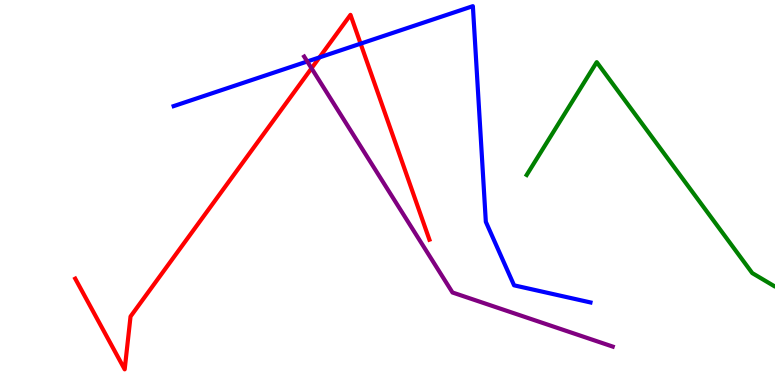[{'lines': ['blue', 'red'], 'intersections': [{'x': 4.12, 'y': 8.51}, {'x': 4.65, 'y': 8.87}]}, {'lines': ['green', 'red'], 'intersections': []}, {'lines': ['purple', 'red'], 'intersections': [{'x': 4.02, 'y': 8.23}]}, {'lines': ['blue', 'green'], 'intersections': []}, {'lines': ['blue', 'purple'], 'intersections': [{'x': 3.96, 'y': 8.4}]}, {'lines': ['green', 'purple'], 'intersections': []}]